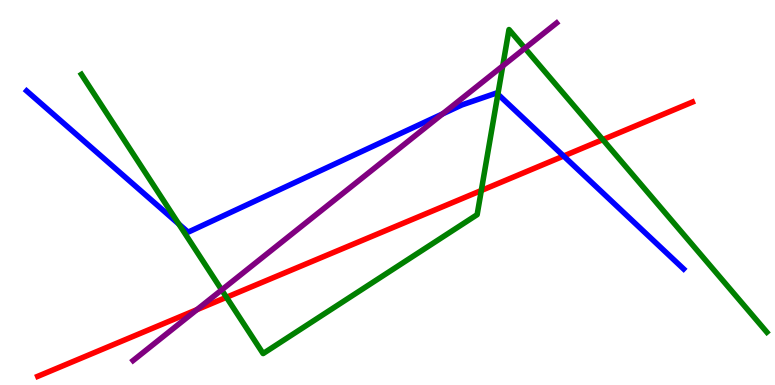[{'lines': ['blue', 'red'], 'intersections': [{'x': 7.27, 'y': 5.95}]}, {'lines': ['green', 'red'], 'intersections': [{'x': 2.92, 'y': 2.28}, {'x': 6.21, 'y': 5.05}, {'x': 7.78, 'y': 6.37}]}, {'lines': ['purple', 'red'], 'intersections': [{'x': 2.54, 'y': 1.96}]}, {'lines': ['blue', 'green'], 'intersections': [{'x': 2.31, 'y': 4.18}, {'x': 6.42, 'y': 7.55}]}, {'lines': ['blue', 'purple'], 'intersections': [{'x': 5.71, 'y': 7.04}]}, {'lines': ['green', 'purple'], 'intersections': [{'x': 2.86, 'y': 2.47}, {'x': 6.49, 'y': 8.29}, {'x': 6.77, 'y': 8.75}]}]